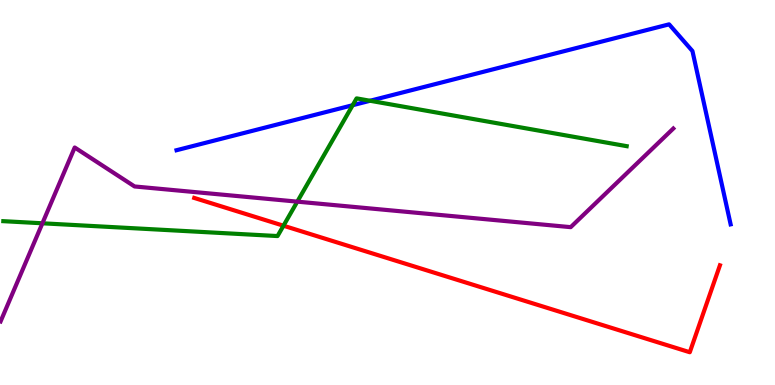[{'lines': ['blue', 'red'], 'intersections': []}, {'lines': ['green', 'red'], 'intersections': [{'x': 3.66, 'y': 4.14}]}, {'lines': ['purple', 'red'], 'intersections': []}, {'lines': ['blue', 'green'], 'intersections': [{'x': 4.55, 'y': 7.27}, {'x': 4.78, 'y': 7.38}]}, {'lines': ['blue', 'purple'], 'intersections': []}, {'lines': ['green', 'purple'], 'intersections': [{'x': 0.547, 'y': 4.2}, {'x': 3.84, 'y': 4.76}]}]